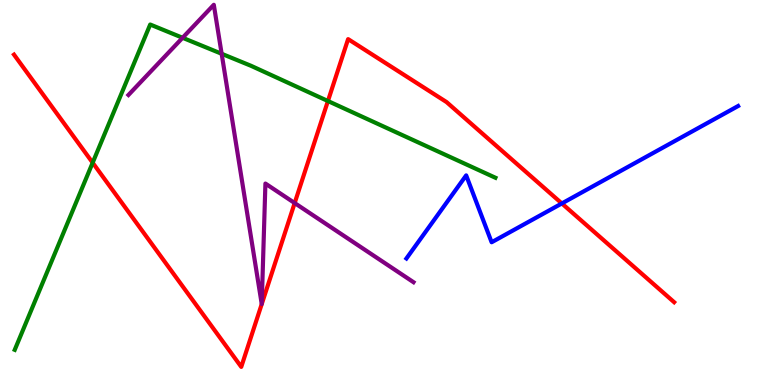[{'lines': ['blue', 'red'], 'intersections': [{'x': 7.25, 'y': 4.72}]}, {'lines': ['green', 'red'], 'intersections': [{'x': 1.2, 'y': 5.77}, {'x': 4.23, 'y': 7.38}]}, {'lines': ['purple', 'red'], 'intersections': [{'x': 3.8, 'y': 4.73}]}, {'lines': ['blue', 'green'], 'intersections': []}, {'lines': ['blue', 'purple'], 'intersections': []}, {'lines': ['green', 'purple'], 'intersections': [{'x': 2.36, 'y': 9.02}, {'x': 2.86, 'y': 8.6}]}]